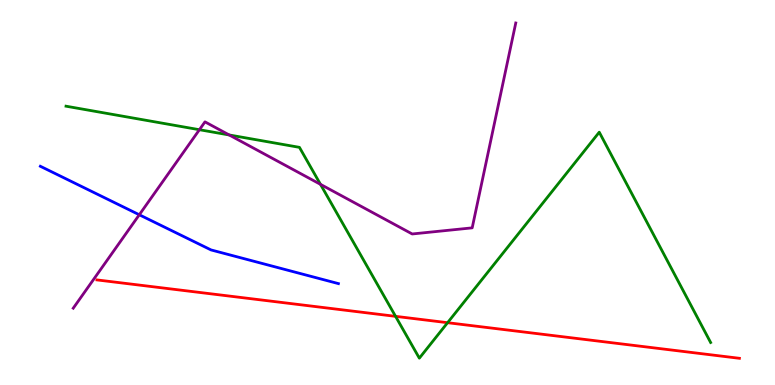[{'lines': ['blue', 'red'], 'intersections': []}, {'lines': ['green', 'red'], 'intersections': [{'x': 5.1, 'y': 1.78}, {'x': 5.78, 'y': 1.62}]}, {'lines': ['purple', 'red'], 'intersections': []}, {'lines': ['blue', 'green'], 'intersections': []}, {'lines': ['blue', 'purple'], 'intersections': [{'x': 1.8, 'y': 4.42}]}, {'lines': ['green', 'purple'], 'intersections': [{'x': 2.57, 'y': 6.63}, {'x': 2.96, 'y': 6.49}, {'x': 4.14, 'y': 5.21}]}]